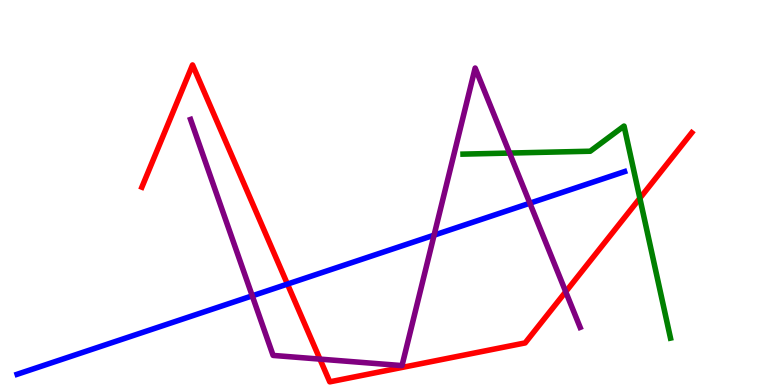[{'lines': ['blue', 'red'], 'intersections': [{'x': 3.71, 'y': 2.62}]}, {'lines': ['green', 'red'], 'intersections': [{'x': 8.26, 'y': 4.85}]}, {'lines': ['purple', 'red'], 'intersections': [{'x': 4.13, 'y': 0.672}, {'x': 7.3, 'y': 2.42}]}, {'lines': ['blue', 'green'], 'intersections': []}, {'lines': ['blue', 'purple'], 'intersections': [{'x': 3.25, 'y': 2.32}, {'x': 5.6, 'y': 3.89}, {'x': 6.84, 'y': 4.72}]}, {'lines': ['green', 'purple'], 'intersections': [{'x': 6.58, 'y': 6.02}]}]